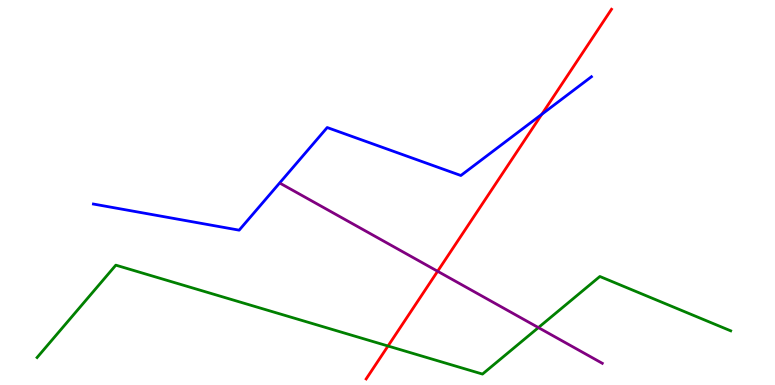[{'lines': ['blue', 'red'], 'intersections': [{'x': 6.99, 'y': 7.03}]}, {'lines': ['green', 'red'], 'intersections': [{'x': 5.01, 'y': 1.01}]}, {'lines': ['purple', 'red'], 'intersections': [{'x': 5.65, 'y': 2.95}]}, {'lines': ['blue', 'green'], 'intersections': []}, {'lines': ['blue', 'purple'], 'intersections': []}, {'lines': ['green', 'purple'], 'intersections': [{'x': 6.95, 'y': 1.49}]}]